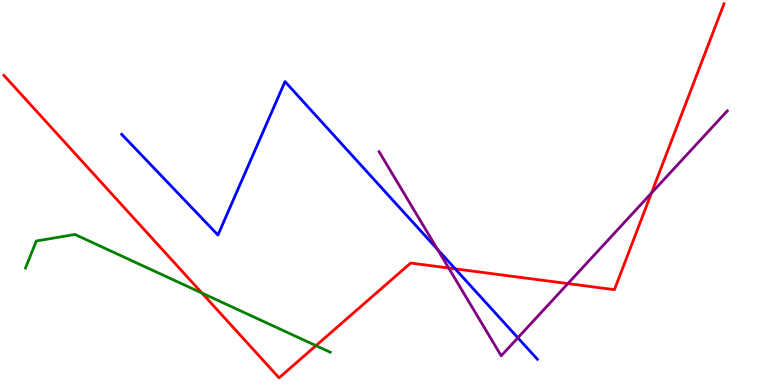[{'lines': ['blue', 'red'], 'intersections': [{'x': 5.87, 'y': 3.02}]}, {'lines': ['green', 'red'], 'intersections': [{'x': 2.61, 'y': 2.39}, {'x': 4.08, 'y': 1.02}]}, {'lines': ['purple', 'red'], 'intersections': [{'x': 5.79, 'y': 3.04}, {'x': 7.33, 'y': 2.63}, {'x': 8.41, 'y': 4.99}]}, {'lines': ['blue', 'green'], 'intersections': []}, {'lines': ['blue', 'purple'], 'intersections': [{'x': 5.65, 'y': 3.52}, {'x': 6.68, 'y': 1.23}]}, {'lines': ['green', 'purple'], 'intersections': []}]